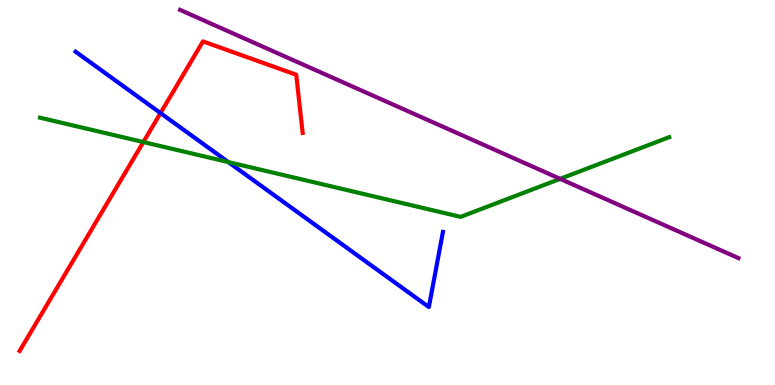[{'lines': ['blue', 'red'], 'intersections': [{'x': 2.07, 'y': 7.06}]}, {'lines': ['green', 'red'], 'intersections': [{'x': 1.85, 'y': 6.31}]}, {'lines': ['purple', 'red'], 'intersections': []}, {'lines': ['blue', 'green'], 'intersections': [{'x': 2.95, 'y': 5.79}]}, {'lines': ['blue', 'purple'], 'intersections': []}, {'lines': ['green', 'purple'], 'intersections': [{'x': 7.23, 'y': 5.35}]}]